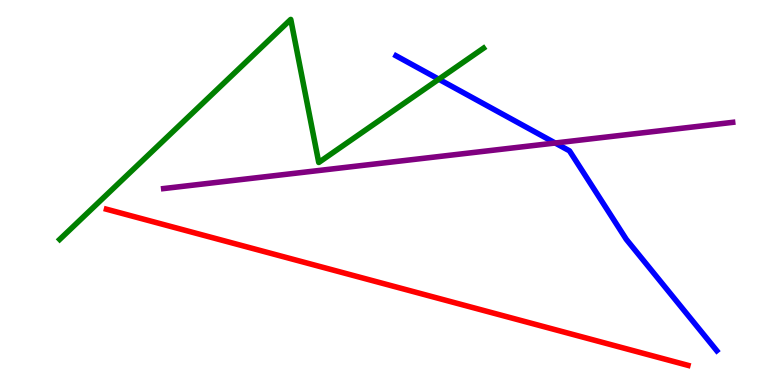[{'lines': ['blue', 'red'], 'intersections': []}, {'lines': ['green', 'red'], 'intersections': []}, {'lines': ['purple', 'red'], 'intersections': []}, {'lines': ['blue', 'green'], 'intersections': [{'x': 5.66, 'y': 7.94}]}, {'lines': ['blue', 'purple'], 'intersections': [{'x': 7.16, 'y': 6.29}]}, {'lines': ['green', 'purple'], 'intersections': []}]